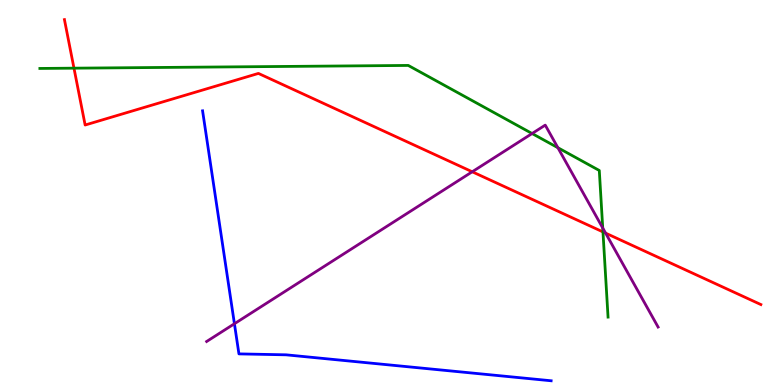[{'lines': ['blue', 'red'], 'intersections': []}, {'lines': ['green', 'red'], 'intersections': [{'x': 0.955, 'y': 8.23}, {'x': 7.78, 'y': 3.98}]}, {'lines': ['purple', 'red'], 'intersections': [{'x': 6.09, 'y': 5.54}, {'x': 7.81, 'y': 3.94}]}, {'lines': ['blue', 'green'], 'intersections': []}, {'lines': ['blue', 'purple'], 'intersections': [{'x': 3.02, 'y': 1.59}]}, {'lines': ['green', 'purple'], 'intersections': [{'x': 6.87, 'y': 6.53}, {'x': 7.2, 'y': 6.16}, {'x': 7.78, 'y': 4.08}]}]